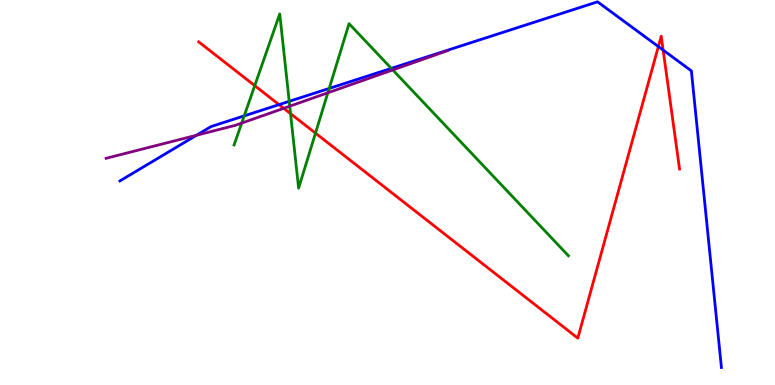[{'lines': ['blue', 'red'], 'intersections': [{'x': 3.6, 'y': 7.28}, {'x': 8.5, 'y': 8.79}, {'x': 8.56, 'y': 8.7}]}, {'lines': ['green', 'red'], 'intersections': [{'x': 3.29, 'y': 7.78}, {'x': 3.75, 'y': 7.05}, {'x': 4.07, 'y': 6.54}]}, {'lines': ['purple', 'red'], 'intersections': [{'x': 3.66, 'y': 7.19}]}, {'lines': ['blue', 'green'], 'intersections': [{'x': 3.15, 'y': 6.99}, {'x': 3.73, 'y': 7.37}, {'x': 4.25, 'y': 7.7}, {'x': 5.05, 'y': 8.22}]}, {'lines': ['blue', 'purple'], 'intersections': [{'x': 2.54, 'y': 6.49}]}, {'lines': ['green', 'purple'], 'intersections': [{'x': 3.12, 'y': 6.8}, {'x': 3.74, 'y': 7.24}, {'x': 4.23, 'y': 7.59}, {'x': 5.07, 'y': 8.18}]}]